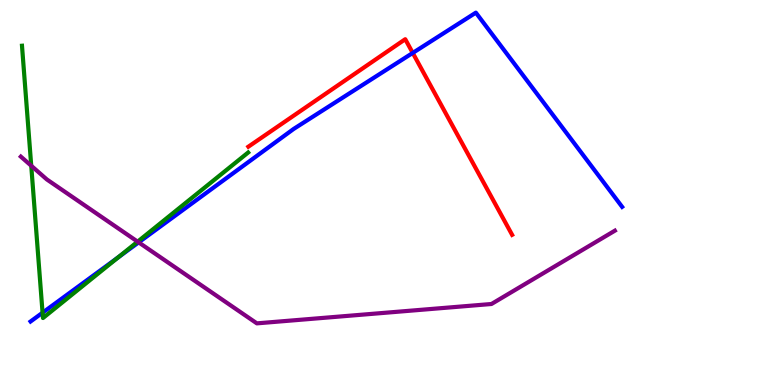[{'lines': ['blue', 'red'], 'intersections': [{'x': 5.33, 'y': 8.63}]}, {'lines': ['green', 'red'], 'intersections': []}, {'lines': ['purple', 'red'], 'intersections': []}, {'lines': ['blue', 'green'], 'intersections': [{'x': 0.549, 'y': 1.88}, {'x': 1.52, 'y': 3.31}]}, {'lines': ['blue', 'purple'], 'intersections': [{'x': 1.79, 'y': 3.7}]}, {'lines': ['green', 'purple'], 'intersections': [{'x': 0.403, 'y': 5.69}, {'x': 1.78, 'y': 3.72}]}]